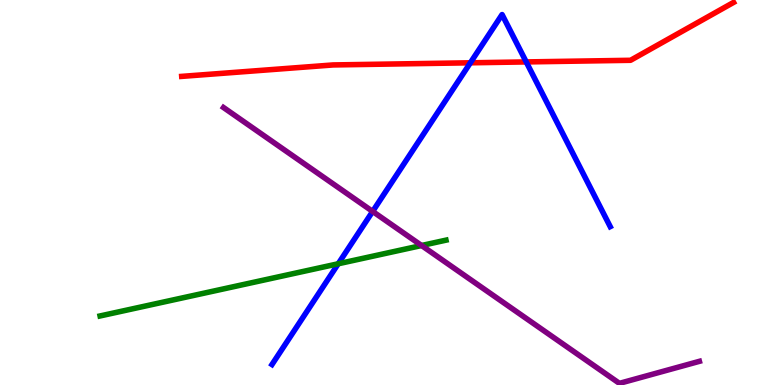[{'lines': ['blue', 'red'], 'intersections': [{'x': 6.07, 'y': 8.37}, {'x': 6.79, 'y': 8.39}]}, {'lines': ['green', 'red'], 'intersections': []}, {'lines': ['purple', 'red'], 'intersections': []}, {'lines': ['blue', 'green'], 'intersections': [{'x': 4.36, 'y': 3.15}]}, {'lines': ['blue', 'purple'], 'intersections': [{'x': 4.81, 'y': 4.51}]}, {'lines': ['green', 'purple'], 'intersections': [{'x': 5.44, 'y': 3.62}]}]